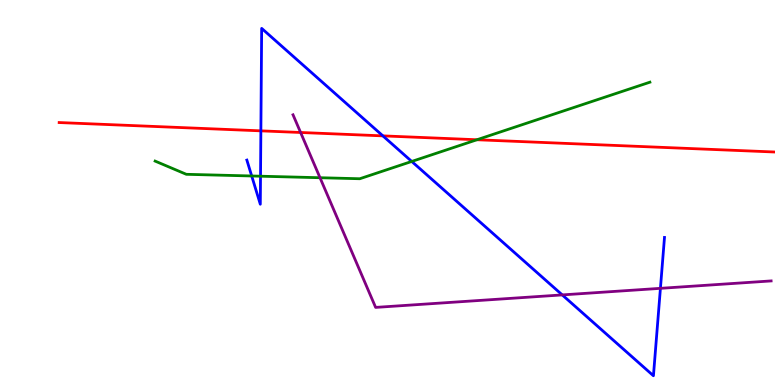[{'lines': ['blue', 'red'], 'intersections': [{'x': 3.37, 'y': 6.6}, {'x': 4.94, 'y': 6.47}]}, {'lines': ['green', 'red'], 'intersections': [{'x': 6.15, 'y': 6.37}]}, {'lines': ['purple', 'red'], 'intersections': [{'x': 3.88, 'y': 6.56}]}, {'lines': ['blue', 'green'], 'intersections': [{'x': 3.25, 'y': 5.43}, {'x': 3.36, 'y': 5.42}, {'x': 5.31, 'y': 5.81}]}, {'lines': ['blue', 'purple'], 'intersections': [{'x': 7.25, 'y': 2.34}, {'x': 8.52, 'y': 2.51}]}, {'lines': ['green', 'purple'], 'intersections': [{'x': 4.13, 'y': 5.38}]}]